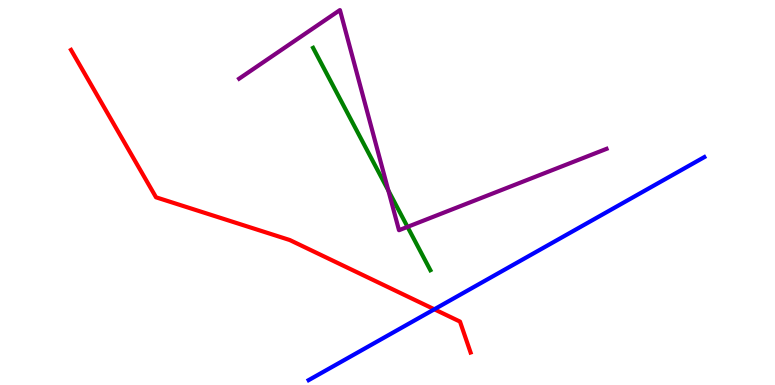[{'lines': ['blue', 'red'], 'intersections': [{'x': 5.6, 'y': 1.97}]}, {'lines': ['green', 'red'], 'intersections': []}, {'lines': ['purple', 'red'], 'intersections': []}, {'lines': ['blue', 'green'], 'intersections': []}, {'lines': ['blue', 'purple'], 'intersections': []}, {'lines': ['green', 'purple'], 'intersections': [{'x': 5.01, 'y': 5.05}, {'x': 5.26, 'y': 4.11}]}]